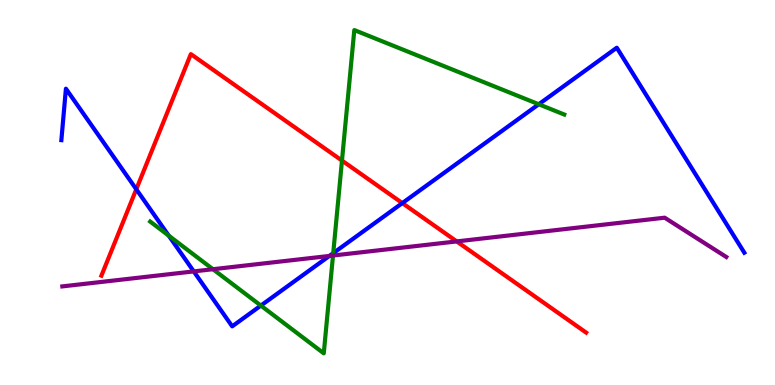[{'lines': ['blue', 'red'], 'intersections': [{'x': 1.76, 'y': 5.08}, {'x': 5.19, 'y': 4.72}]}, {'lines': ['green', 'red'], 'intersections': [{'x': 4.41, 'y': 5.83}]}, {'lines': ['purple', 'red'], 'intersections': [{'x': 5.89, 'y': 3.73}]}, {'lines': ['blue', 'green'], 'intersections': [{'x': 2.18, 'y': 3.88}, {'x': 3.37, 'y': 2.06}, {'x': 4.3, 'y': 3.42}, {'x': 6.95, 'y': 7.29}]}, {'lines': ['blue', 'purple'], 'intersections': [{'x': 2.5, 'y': 2.95}, {'x': 4.25, 'y': 3.35}]}, {'lines': ['green', 'purple'], 'intersections': [{'x': 2.75, 'y': 3.01}, {'x': 4.3, 'y': 3.36}]}]